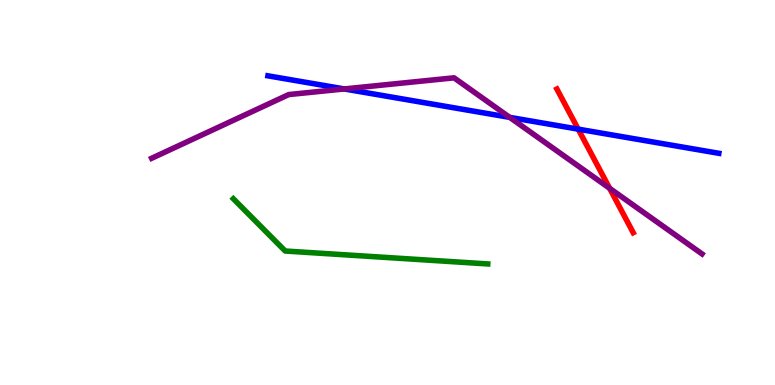[{'lines': ['blue', 'red'], 'intersections': [{'x': 7.46, 'y': 6.65}]}, {'lines': ['green', 'red'], 'intersections': []}, {'lines': ['purple', 'red'], 'intersections': [{'x': 7.87, 'y': 5.11}]}, {'lines': ['blue', 'green'], 'intersections': []}, {'lines': ['blue', 'purple'], 'intersections': [{'x': 4.44, 'y': 7.69}, {'x': 6.58, 'y': 6.95}]}, {'lines': ['green', 'purple'], 'intersections': []}]